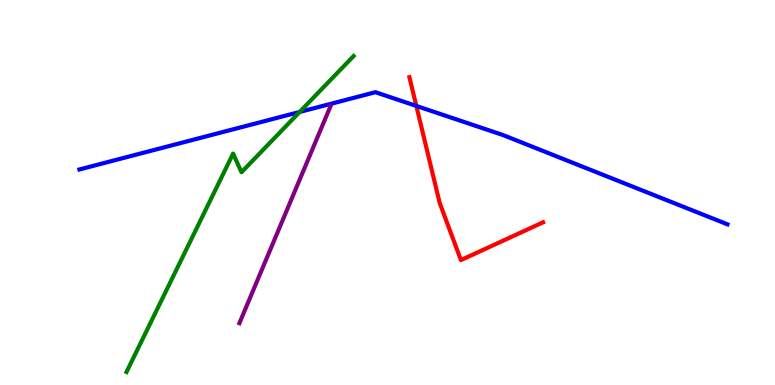[{'lines': ['blue', 'red'], 'intersections': [{'x': 5.37, 'y': 7.25}]}, {'lines': ['green', 'red'], 'intersections': []}, {'lines': ['purple', 'red'], 'intersections': []}, {'lines': ['blue', 'green'], 'intersections': [{'x': 3.87, 'y': 7.09}]}, {'lines': ['blue', 'purple'], 'intersections': []}, {'lines': ['green', 'purple'], 'intersections': []}]